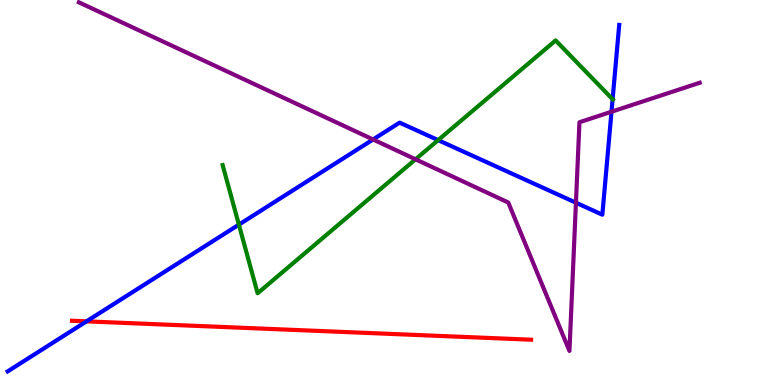[{'lines': ['blue', 'red'], 'intersections': [{'x': 1.12, 'y': 1.65}]}, {'lines': ['green', 'red'], 'intersections': []}, {'lines': ['purple', 'red'], 'intersections': []}, {'lines': ['blue', 'green'], 'intersections': [{'x': 3.08, 'y': 4.17}, {'x': 5.65, 'y': 6.36}, {'x': 7.9, 'y': 7.42}]}, {'lines': ['blue', 'purple'], 'intersections': [{'x': 4.81, 'y': 6.38}, {'x': 7.43, 'y': 4.73}, {'x': 7.89, 'y': 7.1}]}, {'lines': ['green', 'purple'], 'intersections': [{'x': 5.36, 'y': 5.86}]}]